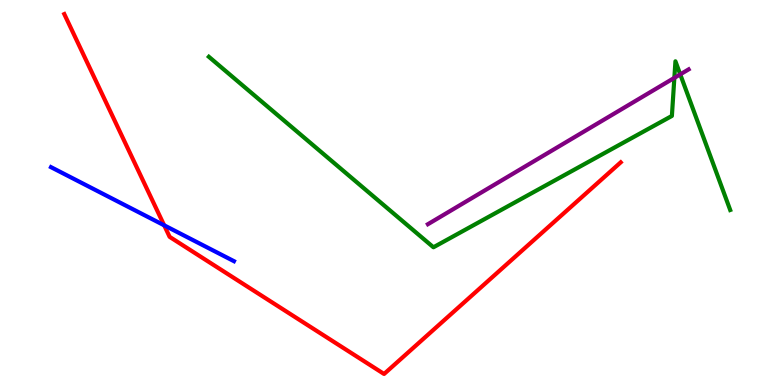[{'lines': ['blue', 'red'], 'intersections': [{'x': 2.12, 'y': 4.15}]}, {'lines': ['green', 'red'], 'intersections': []}, {'lines': ['purple', 'red'], 'intersections': []}, {'lines': ['blue', 'green'], 'intersections': []}, {'lines': ['blue', 'purple'], 'intersections': []}, {'lines': ['green', 'purple'], 'intersections': [{'x': 8.7, 'y': 7.98}, {'x': 8.78, 'y': 8.07}]}]